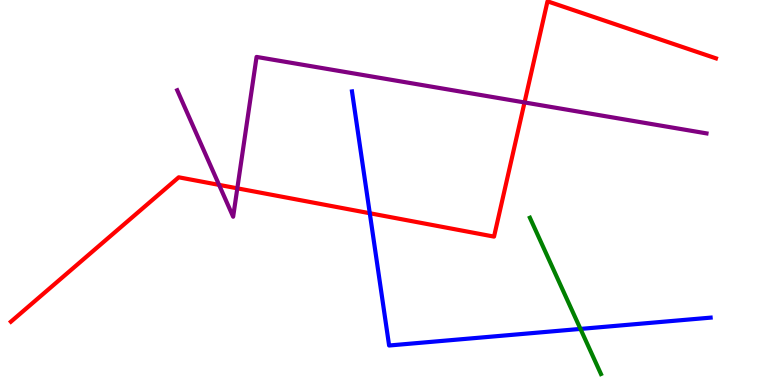[{'lines': ['blue', 'red'], 'intersections': [{'x': 4.77, 'y': 4.46}]}, {'lines': ['green', 'red'], 'intersections': []}, {'lines': ['purple', 'red'], 'intersections': [{'x': 2.83, 'y': 5.2}, {'x': 3.06, 'y': 5.11}, {'x': 6.77, 'y': 7.34}]}, {'lines': ['blue', 'green'], 'intersections': [{'x': 7.49, 'y': 1.46}]}, {'lines': ['blue', 'purple'], 'intersections': []}, {'lines': ['green', 'purple'], 'intersections': []}]